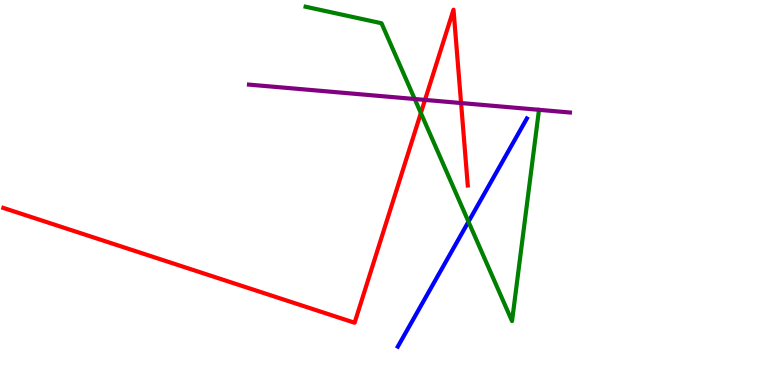[{'lines': ['blue', 'red'], 'intersections': []}, {'lines': ['green', 'red'], 'intersections': [{'x': 5.43, 'y': 7.06}]}, {'lines': ['purple', 'red'], 'intersections': [{'x': 5.48, 'y': 7.4}, {'x': 5.95, 'y': 7.32}]}, {'lines': ['blue', 'green'], 'intersections': [{'x': 6.04, 'y': 4.24}]}, {'lines': ['blue', 'purple'], 'intersections': []}, {'lines': ['green', 'purple'], 'intersections': [{'x': 5.35, 'y': 7.43}]}]